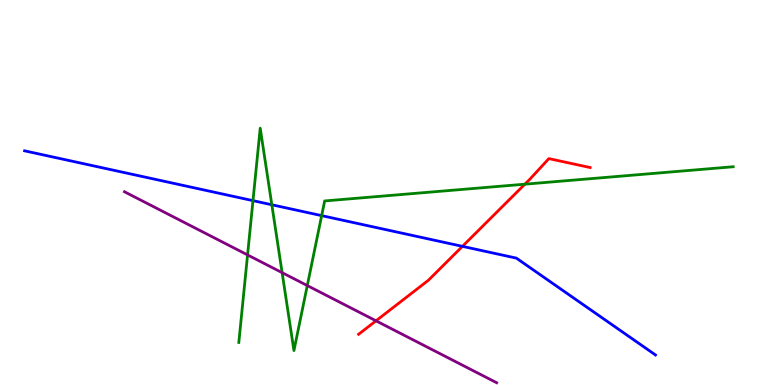[{'lines': ['blue', 'red'], 'intersections': [{'x': 5.97, 'y': 3.6}]}, {'lines': ['green', 'red'], 'intersections': [{'x': 6.77, 'y': 5.22}]}, {'lines': ['purple', 'red'], 'intersections': [{'x': 4.85, 'y': 1.67}]}, {'lines': ['blue', 'green'], 'intersections': [{'x': 3.26, 'y': 4.79}, {'x': 3.51, 'y': 4.68}, {'x': 4.15, 'y': 4.4}]}, {'lines': ['blue', 'purple'], 'intersections': []}, {'lines': ['green', 'purple'], 'intersections': [{'x': 3.19, 'y': 3.38}, {'x': 3.64, 'y': 2.92}, {'x': 3.97, 'y': 2.58}]}]